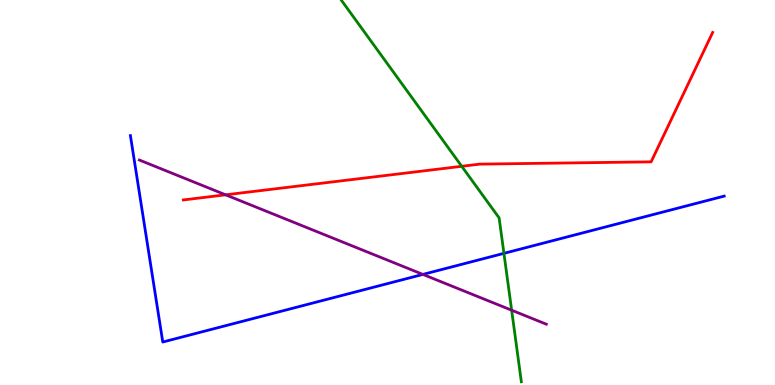[{'lines': ['blue', 'red'], 'intersections': []}, {'lines': ['green', 'red'], 'intersections': [{'x': 5.96, 'y': 5.68}]}, {'lines': ['purple', 'red'], 'intersections': [{'x': 2.91, 'y': 4.94}]}, {'lines': ['blue', 'green'], 'intersections': [{'x': 6.5, 'y': 3.42}]}, {'lines': ['blue', 'purple'], 'intersections': [{'x': 5.46, 'y': 2.87}]}, {'lines': ['green', 'purple'], 'intersections': [{'x': 6.6, 'y': 1.94}]}]